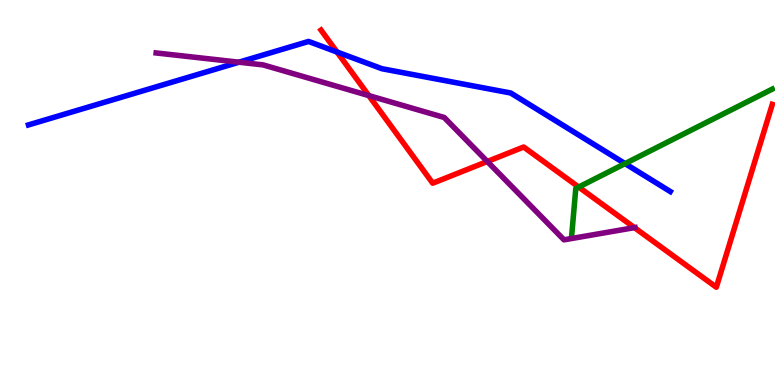[{'lines': ['blue', 'red'], 'intersections': [{'x': 4.35, 'y': 8.65}]}, {'lines': ['green', 'red'], 'intersections': [{'x': 7.47, 'y': 5.14}]}, {'lines': ['purple', 'red'], 'intersections': [{'x': 4.76, 'y': 7.52}, {'x': 6.29, 'y': 5.81}, {'x': 8.19, 'y': 4.09}]}, {'lines': ['blue', 'green'], 'intersections': [{'x': 8.07, 'y': 5.75}]}, {'lines': ['blue', 'purple'], 'intersections': [{'x': 3.08, 'y': 8.38}]}, {'lines': ['green', 'purple'], 'intersections': []}]